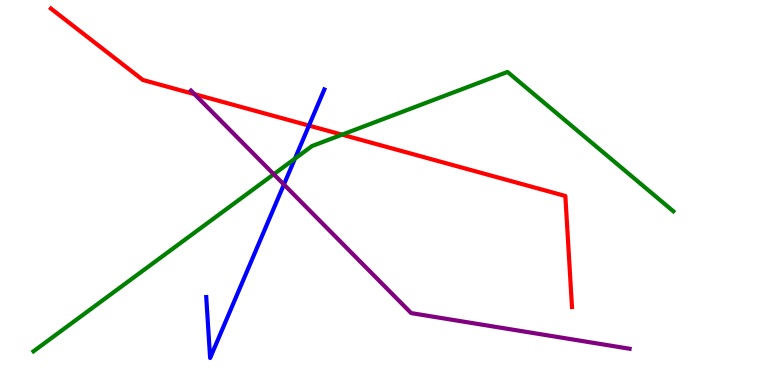[{'lines': ['blue', 'red'], 'intersections': [{'x': 3.99, 'y': 6.74}]}, {'lines': ['green', 'red'], 'intersections': [{'x': 4.41, 'y': 6.5}]}, {'lines': ['purple', 'red'], 'intersections': [{'x': 2.51, 'y': 7.55}]}, {'lines': ['blue', 'green'], 'intersections': [{'x': 3.81, 'y': 5.88}]}, {'lines': ['blue', 'purple'], 'intersections': [{'x': 3.66, 'y': 5.21}]}, {'lines': ['green', 'purple'], 'intersections': [{'x': 3.53, 'y': 5.47}]}]